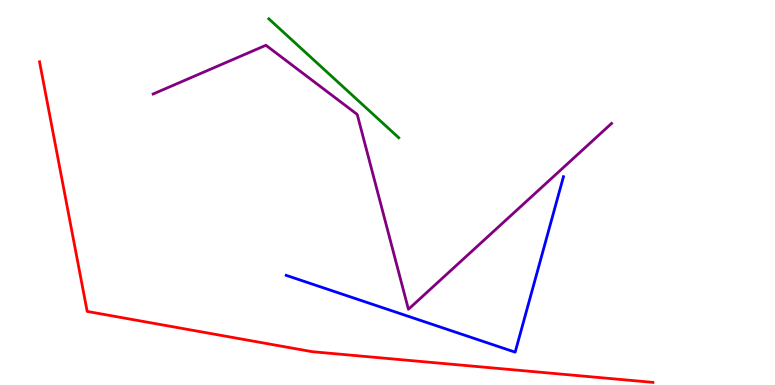[{'lines': ['blue', 'red'], 'intersections': []}, {'lines': ['green', 'red'], 'intersections': []}, {'lines': ['purple', 'red'], 'intersections': []}, {'lines': ['blue', 'green'], 'intersections': []}, {'lines': ['blue', 'purple'], 'intersections': []}, {'lines': ['green', 'purple'], 'intersections': []}]